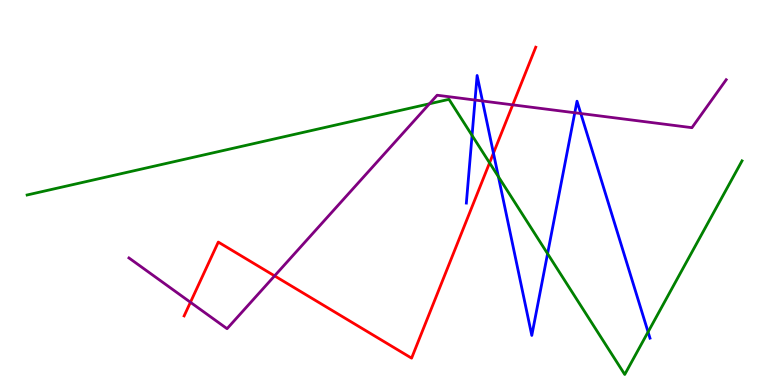[{'lines': ['blue', 'red'], 'intersections': [{'x': 6.37, 'y': 6.02}]}, {'lines': ['green', 'red'], 'intersections': [{'x': 6.32, 'y': 5.77}]}, {'lines': ['purple', 'red'], 'intersections': [{'x': 2.46, 'y': 2.15}, {'x': 3.54, 'y': 2.83}, {'x': 6.62, 'y': 7.28}]}, {'lines': ['blue', 'green'], 'intersections': [{'x': 6.09, 'y': 6.48}, {'x': 6.43, 'y': 5.41}, {'x': 7.07, 'y': 3.41}, {'x': 8.36, 'y': 1.38}]}, {'lines': ['blue', 'purple'], 'intersections': [{'x': 6.13, 'y': 7.4}, {'x': 6.23, 'y': 7.38}, {'x': 7.42, 'y': 7.07}, {'x': 7.49, 'y': 7.05}]}, {'lines': ['green', 'purple'], 'intersections': [{'x': 5.54, 'y': 7.3}]}]